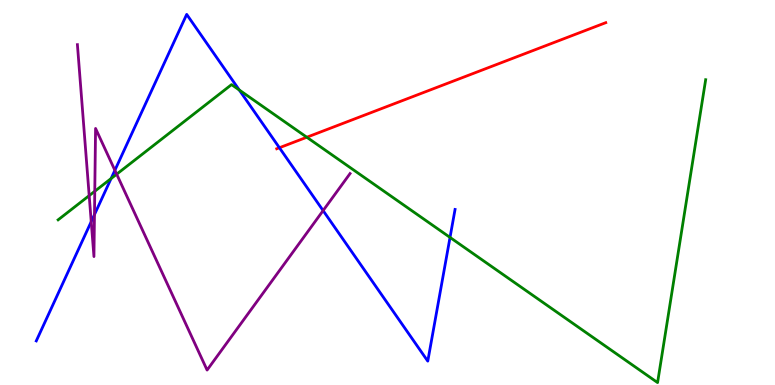[{'lines': ['blue', 'red'], 'intersections': [{'x': 3.61, 'y': 6.16}]}, {'lines': ['green', 'red'], 'intersections': [{'x': 3.96, 'y': 6.44}]}, {'lines': ['purple', 'red'], 'intersections': []}, {'lines': ['blue', 'green'], 'intersections': [{'x': 1.43, 'y': 5.36}, {'x': 3.09, 'y': 7.66}, {'x': 5.81, 'y': 3.83}]}, {'lines': ['blue', 'purple'], 'intersections': [{'x': 1.18, 'y': 4.24}, {'x': 1.22, 'y': 4.43}, {'x': 1.48, 'y': 5.58}, {'x': 4.17, 'y': 4.53}]}, {'lines': ['green', 'purple'], 'intersections': [{'x': 1.15, 'y': 4.92}, {'x': 1.22, 'y': 5.03}, {'x': 1.51, 'y': 5.48}]}]